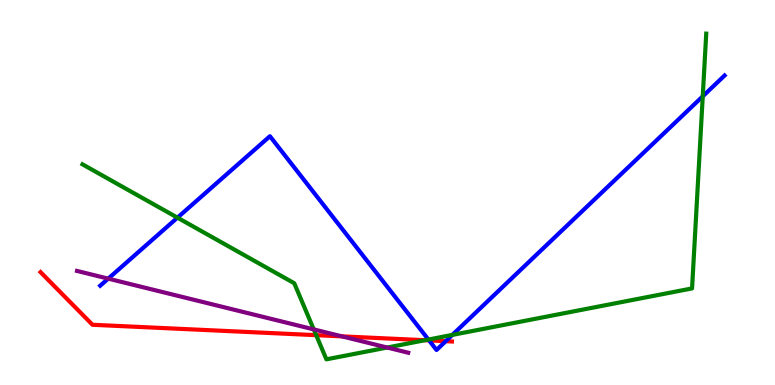[{'lines': ['blue', 'red'], 'intersections': [{'x': 5.54, 'y': 1.16}, {'x': 5.75, 'y': 1.14}]}, {'lines': ['green', 'red'], 'intersections': [{'x': 4.08, 'y': 1.29}, {'x': 5.48, 'y': 1.16}]}, {'lines': ['purple', 'red'], 'intersections': [{'x': 4.41, 'y': 1.26}]}, {'lines': ['blue', 'green'], 'intersections': [{'x': 2.29, 'y': 4.35}, {'x': 5.53, 'y': 1.18}, {'x': 5.84, 'y': 1.3}, {'x': 9.07, 'y': 7.5}]}, {'lines': ['blue', 'purple'], 'intersections': [{'x': 1.4, 'y': 2.76}]}, {'lines': ['green', 'purple'], 'intersections': [{'x': 4.05, 'y': 1.44}, {'x': 5.0, 'y': 0.973}]}]